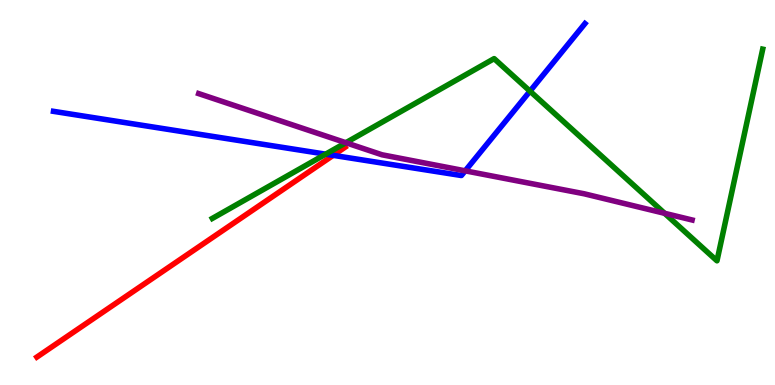[{'lines': ['blue', 'red'], 'intersections': [{'x': 4.3, 'y': 5.97}]}, {'lines': ['green', 'red'], 'intersections': []}, {'lines': ['purple', 'red'], 'intersections': []}, {'lines': ['blue', 'green'], 'intersections': [{'x': 4.2, 'y': 6.0}, {'x': 6.84, 'y': 7.63}]}, {'lines': ['blue', 'purple'], 'intersections': [{'x': 6.0, 'y': 5.56}]}, {'lines': ['green', 'purple'], 'intersections': [{'x': 4.46, 'y': 6.29}, {'x': 8.58, 'y': 4.46}]}]